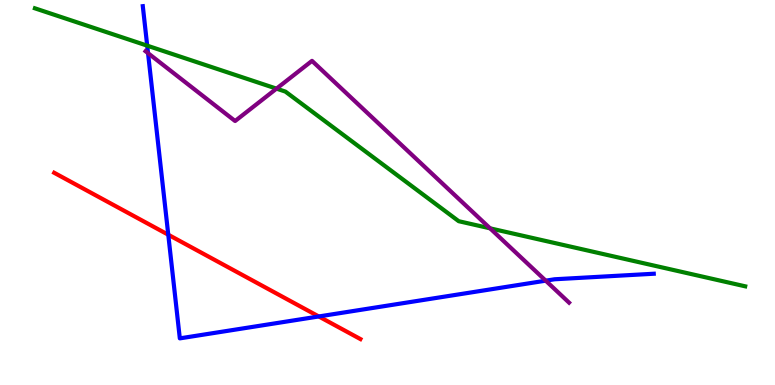[{'lines': ['blue', 'red'], 'intersections': [{'x': 2.17, 'y': 3.9}, {'x': 4.11, 'y': 1.78}]}, {'lines': ['green', 'red'], 'intersections': []}, {'lines': ['purple', 'red'], 'intersections': []}, {'lines': ['blue', 'green'], 'intersections': [{'x': 1.9, 'y': 8.81}]}, {'lines': ['blue', 'purple'], 'intersections': [{'x': 1.91, 'y': 8.62}, {'x': 7.04, 'y': 2.71}]}, {'lines': ['green', 'purple'], 'intersections': [{'x': 3.57, 'y': 7.7}, {'x': 6.32, 'y': 4.07}]}]